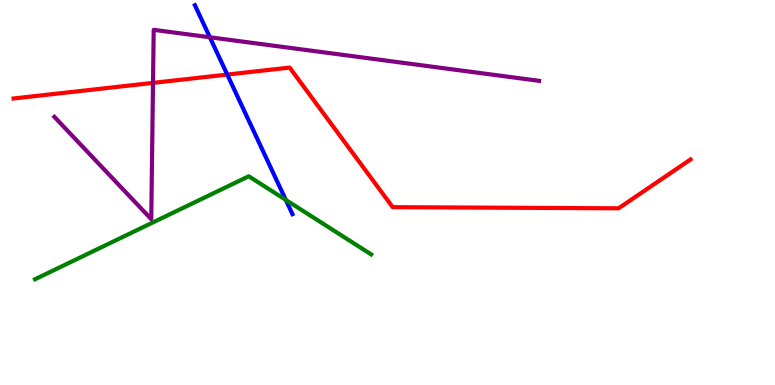[{'lines': ['blue', 'red'], 'intersections': [{'x': 2.93, 'y': 8.06}]}, {'lines': ['green', 'red'], 'intersections': []}, {'lines': ['purple', 'red'], 'intersections': [{'x': 1.97, 'y': 7.85}]}, {'lines': ['blue', 'green'], 'intersections': [{'x': 3.69, 'y': 4.81}]}, {'lines': ['blue', 'purple'], 'intersections': [{'x': 2.71, 'y': 9.03}]}, {'lines': ['green', 'purple'], 'intersections': []}]